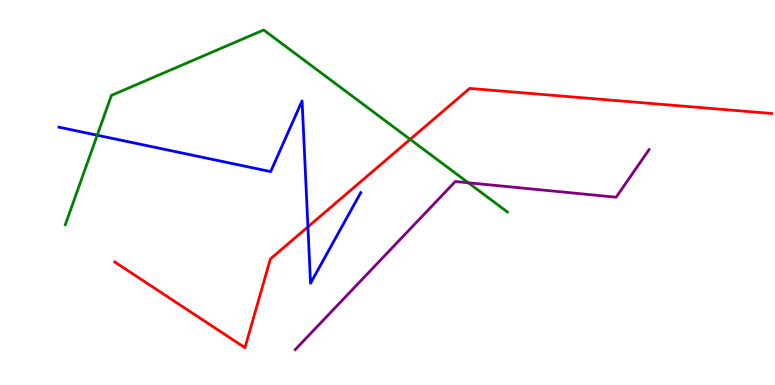[{'lines': ['blue', 'red'], 'intersections': [{'x': 3.97, 'y': 4.11}]}, {'lines': ['green', 'red'], 'intersections': [{'x': 5.29, 'y': 6.38}]}, {'lines': ['purple', 'red'], 'intersections': []}, {'lines': ['blue', 'green'], 'intersections': [{'x': 1.25, 'y': 6.49}]}, {'lines': ['blue', 'purple'], 'intersections': []}, {'lines': ['green', 'purple'], 'intersections': [{'x': 6.04, 'y': 5.25}]}]